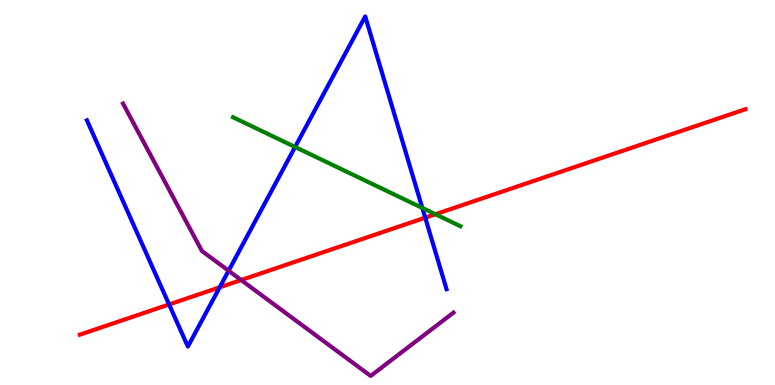[{'lines': ['blue', 'red'], 'intersections': [{'x': 2.18, 'y': 2.09}, {'x': 2.83, 'y': 2.54}, {'x': 5.49, 'y': 4.35}]}, {'lines': ['green', 'red'], 'intersections': [{'x': 5.62, 'y': 4.44}]}, {'lines': ['purple', 'red'], 'intersections': [{'x': 3.11, 'y': 2.73}]}, {'lines': ['blue', 'green'], 'intersections': [{'x': 3.81, 'y': 6.18}, {'x': 5.45, 'y': 4.6}]}, {'lines': ['blue', 'purple'], 'intersections': [{'x': 2.95, 'y': 2.97}]}, {'lines': ['green', 'purple'], 'intersections': []}]